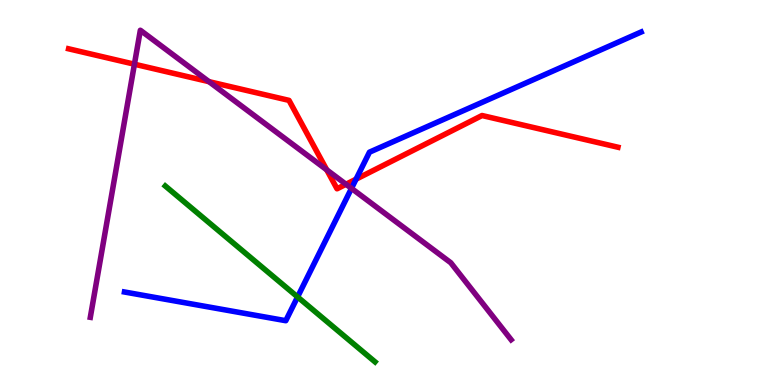[{'lines': ['blue', 'red'], 'intersections': [{'x': 4.59, 'y': 5.35}]}, {'lines': ['green', 'red'], 'intersections': []}, {'lines': ['purple', 'red'], 'intersections': [{'x': 1.73, 'y': 8.33}, {'x': 2.7, 'y': 7.88}, {'x': 4.22, 'y': 5.59}, {'x': 4.46, 'y': 5.21}]}, {'lines': ['blue', 'green'], 'intersections': [{'x': 3.84, 'y': 2.29}]}, {'lines': ['blue', 'purple'], 'intersections': [{'x': 4.54, 'y': 5.11}]}, {'lines': ['green', 'purple'], 'intersections': []}]